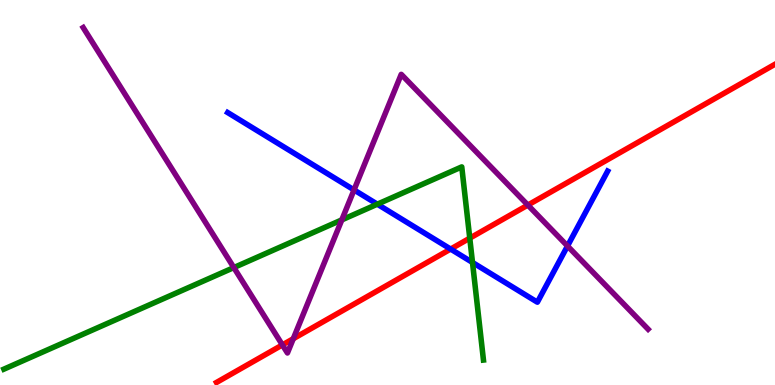[{'lines': ['blue', 'red'], 'intersections': [{'x': 5.81, 'y': 3.53}]}, {'lines': ['green', 'red'], 'intersections': [{'x': 6.06, 'y': 3.81}]}, {'lines': ['purple', 'red'], 'intersections': [{'x': 3.64, 'y': 1.04}, {'x': 3.78, 'y': 1.2}, {'x': 6.81, 'y': 4.67}]}, {'lines': ['blue', 'green'], 'intersections': [{'x': 4.87, 'y': 4.7}, {'x': 6.1, 'y': 3.18}]}, {'lines': ['blue', 'purple'], 'intersections': [{'x': 4.57, 'y': 5.07}, {'x': 7.32, 'y': 3.61}]}, {'lines': ['green', 'purple'], 'intersections': [{'x': 3.02, 'y': 3.05}, {'x': 4.41, 'y': 4.29}]}]